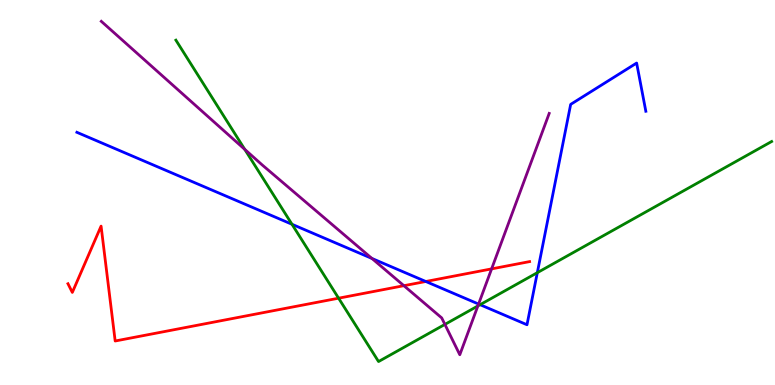[{'lines': ['blue', 'red'], 'intersections': [{'x': 5.49, 'y': 2.69}]}, {'lines': ['green', 'red'], 'intersections': [{'x': 4.37, 'y': 2.25}]}, {'lines': ['purple', 'red'], 'intersections': [{'x': 5.21, 'y': 2.58}, {'x': 6.34, 'y': 3.02}]}, {'lines': ['blue', 'green'], 'intersections': [{'x': 3.77, 'y': 4.17}, {'x': 6.19, 'y': 2.09}, {'x': 6.93, 'y': 2.92}]}, {'lines': ['blue', 'purple'], 'intersections': [{'x': 4.8, 'y': 3.29}, {'x': 6.18, 'y': 2.1}]}, {'lines': ['green', 'purple'], 'intersections': [{'x': 3.16, 'y': 6.12}, {'x': 5.74, 'y': 1.57}, {'x': 6.17, 'y': 2.05}]}]